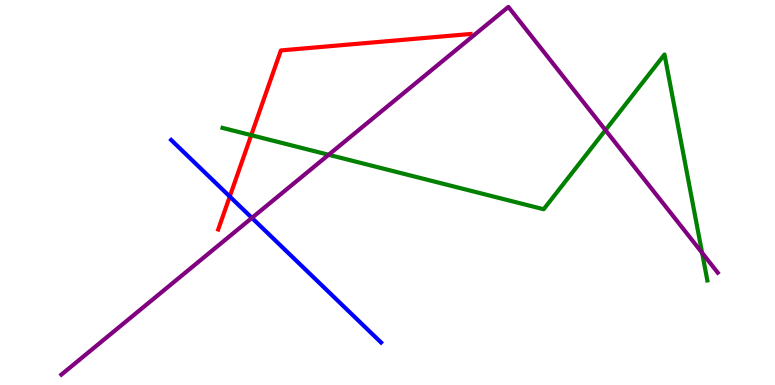[{'lines': ['blue', 'red'], 'intersections': [{'x': 2.96, 'y': 4.9}]}, {'lines': ['green', 'red'], 'intersections': [{'x': 3.24, 'y': 6.49}]}, {'lines': ['purple', 'red'], 'intersections': []}, {'lines': ['blue', 'green'], 'intersections': []}, {'lines': ['blue', 'purple'], 'intersections': [{'x': 3.25, 'y': 4.34}]}, {'lines': ['green', 'purple'], 'intersections': [{'x': 4.24, 'y': 5.98}, {'x': 7.81, 'y': 6.62}, {'x': 9.06, 'y': 3.43}]}]